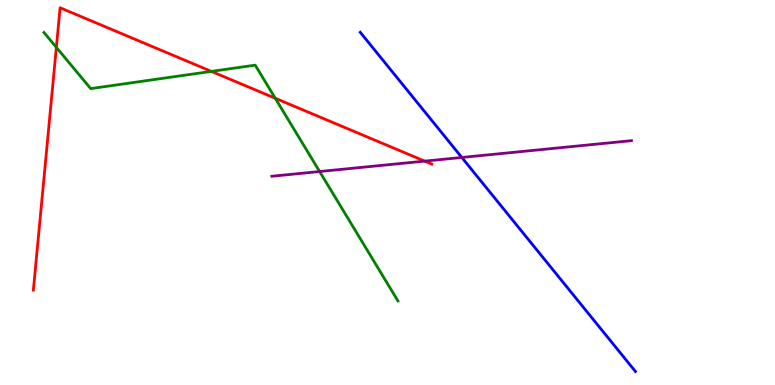[{'lines': ['blue', 'red'], 'intersections': []}, {'lines': ['green', 'red'], 'intersections': [{'x': 0.727, 'y': 8.77}, {'x': 2.73, 'y': 8.15}, {'x': 3.55, 'y': 7.45}]}, {'lines': ['purple', 'red'], 'intersections': [{'x': 5.48, 'y': 5.81}]}, {'lines': ['blue', 'green'], 'intersections': []}, {'lines': ['blue', 'purple'], 'intersections': [{'x': 5.96, 'y': 5.91}]}, {'lines': ['green', 'purple'], 'intersections': [{'x': 4.12, 'y': 5.54}]}]